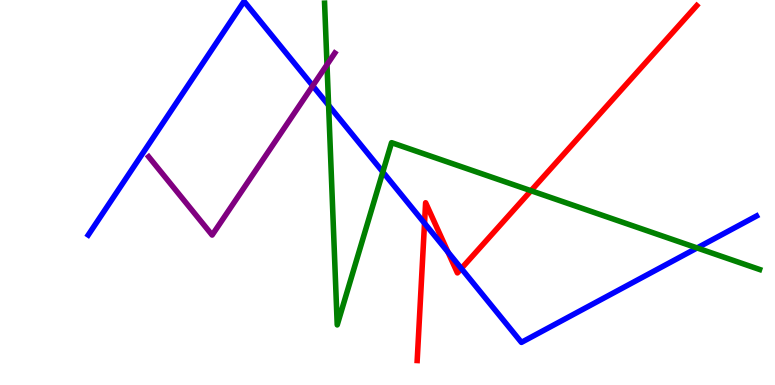[{'lines': ['blue', 'red'], 'intersections': [{'x': 5.48, 'y': 4.2}, {'x': 5.78, 'y': 3.45}, {'x': 5.95, 'y': 3.03}]}, {'lines': ['green', 'red'], 'intersections': [{'x': 6.85, 'y': 5.05}]}, {'lines': ['purple', 'red'], 'intersections': []}, {'lines': ['blue', 'green'], 'intersections': [{'x': 4.24, 'y': 7.27}, {'x': 4.94, 'y': 5.53}, {'x': 8.99, 'y': 3.56}]}, {'lines': ['blue', 'purple'], 'intersections': [{'x': 4.04, 'y': 7.77}]}, {'lines': ['green', 'purple'], 'intersections': [{'x': 4.22, 'y': 8.32}]}]